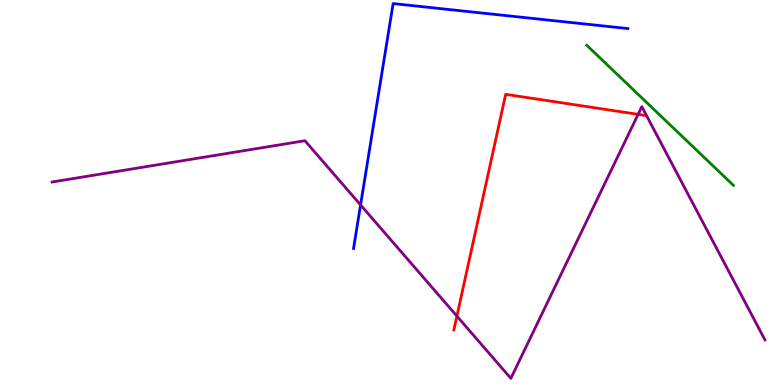[{'lines': ['blue', 'red'], 'intersections': []}, {'lines': ['green', 'red'], 'intersections': []}, {'lines': ['purple', 'red'], 'intersections': [{'x': 5.9, 'y': 1.79}, {'x': 8.23, 'y': 7.03}]}, {'lines': ['blue', 'green'], 'intersections': []}, {'lines': ['blue', 'purple'], 'intersections': [{'x': 4.65, 'y': 4.68}]}, {'lines': ['green', 'purple'], 'intersections': []}]